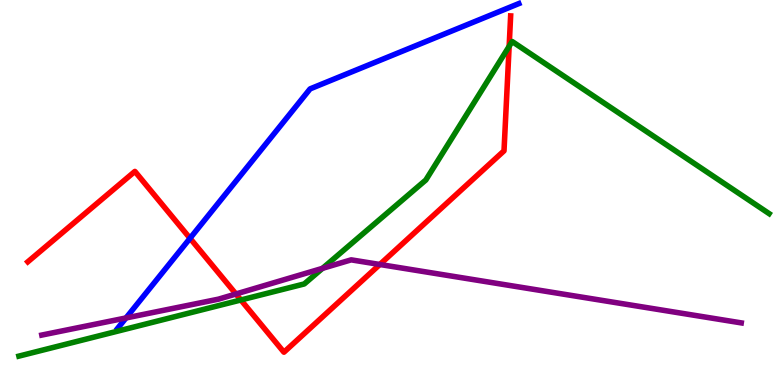[{'lines': ['blue', 'red'], 'intersections': [{'x': 2.45, 'y': 3.81}]}, {'lines': ['green', 'red'], 'intersections': [{'x': 3.11, 'y': 2.21}, {'x': 6.57, 'y': 8.8}]}, {'lines': ['purple', 'red'], 'intersections': [{'x': 3.04, 'y': 2.36}, {'x': 4.9, 'y': 3.13}]}, {'lines': ['blue', 'green'], 'intersections': []}, {'lines': ['blue', 'purple'], 'intersections': [{'x': 1.63, 'y': 1.74}]}, {'lines': ['green', 'purple'], 'intersections': [{'x': 4.16, 'y': 3.03}]}]